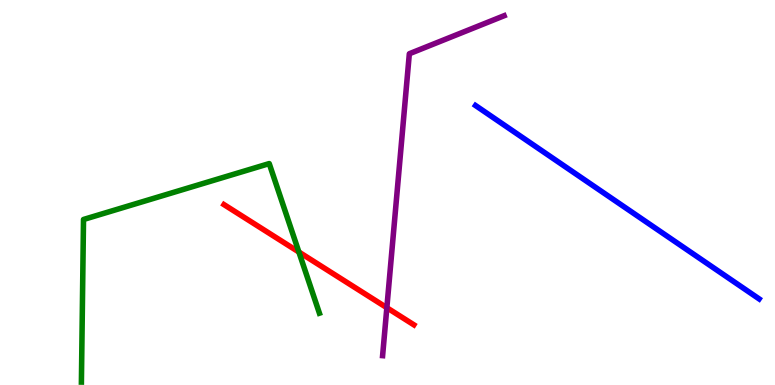[{'lines': ['blue', 'red'], 'intersections': []}, {'lines': ['green', 'red'], 'intersections': [{'x': 3.86, 'y': 3.45}]}, {'lines': ['purple', 'red'], 'intersections': [{'x': 4.99, 'y': 2.01}]}, {'lines': ['blue', 'green'], 'intersections': []}, {'lines': ['blue', 'purple'], 'intersections': []}, {'lines': ['green', 'purple'], 'intersections': []}]